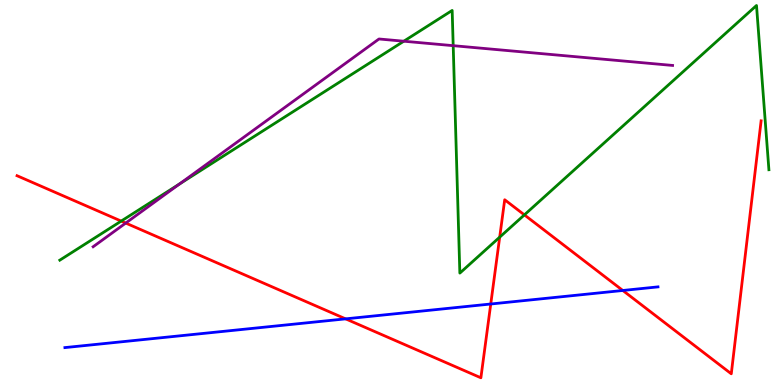[{'lines': ['blue', 'red'], 'intersections': [{'x': 4.46, 'y': 1.72}, {'x': 6.33, 'y': 2.1}, {'x': 8.04, 'y': 2.46}]}, {'lines': ['green', 'red'], 'intersections': [{'x': 1.56, 'y': 4.26}, {'x': 6.45, 'y': 3.84}, {'x': 6.77, 'y': 4.42}]}, {'lines': ['purple', 'red'], 'intersections': [{'x': 1.62, 'y': 4.21}]}, {'lines': ['blue', 'green'], 'intersections': []}, {'lines': ['blue', 'purple'], 'intersections': []}, {'lines': ['green', 'purple'], 'intersections': [{'x': 2.32, 'y': 5.22}, {'x': 5.21, 'y': 8.93}, {'x': 5.85, 'y': 8.81}]}]